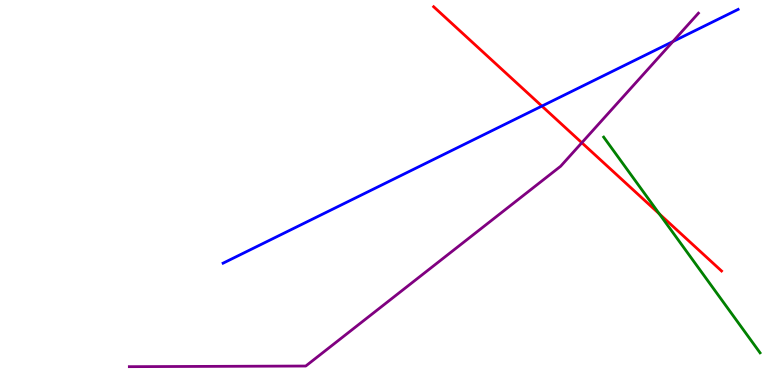[{'lines': ['blue', 'red'], 'intersections': [{'x': 6.99, 'y': 7.24}]}, {'lines': ['green', 'red'], 'intersections': [{'x': 8.51, 'y': 4.44}]}, {'lines': ['purple', 'red'], 'intersections': [{'x': 7.51, 'y': 6.29}]}, {'lines': ['blue', 'green'], 'intersections': []}, {'lines': ['blue', 'purple'], 'intersections': [{'x': 8.68, 'y': 8.92}]}, {'lines': ['green', 'purple'], 'intersections': []}]